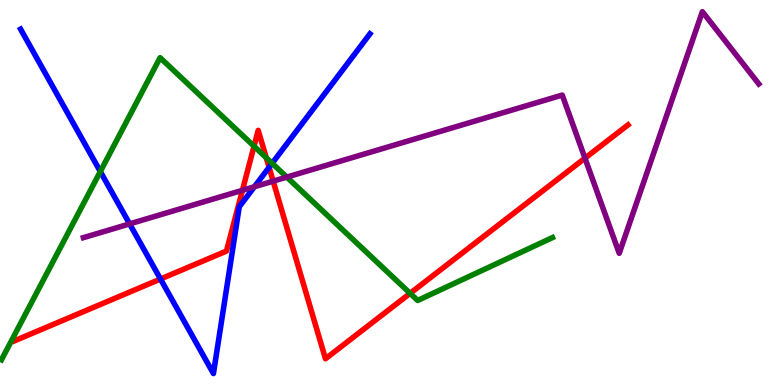[{'lines': ['blue', 'red'], 'intersections': [{'x': 2.07, 'y': 2.75}, {'x': 3.47, 'y': 5.65}]}, {'lines': ['green', 'red'], 'intersections': [{'x': 3.28, 'y': 6.2}, {'x': 3.44, 'y': 5.9}, {'x': 5.29, 'y': 2.38}]}, {'lines': ['purple', 'red'], 'intersections': [{'x': 3.13, 'y': 5.06}, {'x': 3.52, 'y': 5.29}, {'x': 7.55, 'y': 5.89}]}, {'lines': ['blue', 'green'], 'intersections': [{'x': 1.29, 'y': 5.54}, {'x': 3.51, 'y': 5.76}]}, {'lines': ['blue', 'purple'], 'intersections': [{'x': 1.67, 'y': 4.18}, {'x': 3.28, 'y': 5.15}]}, {'lines': ['green', 'purple'], 'intersections': [{'x': 3.7, 'y': 5.4}]}]